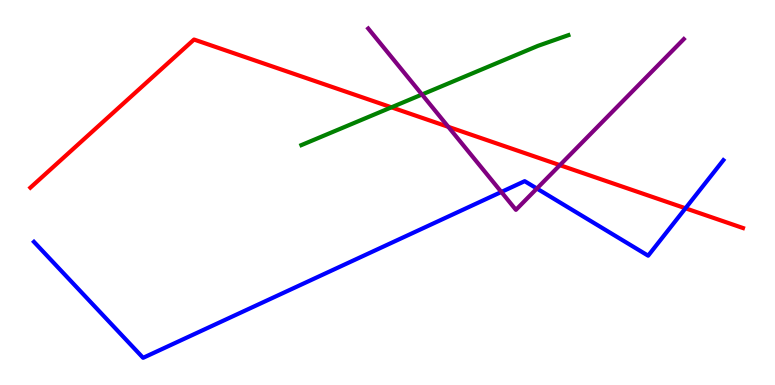[{'lines': ['blue', 'red'], 'intersections': [{'x': 8.84, 'y': 4.59}]}, {'lines': ['green', 'red'], 'intersections': [{'x': 5.05, 'y': 7.21}]}, {'lines': ['purple', 'red'], 'intersections': [{'x': 5.78, 'y': 6.71}, {'x': 7.22, 'y': 5.71}]}, {'lines': ['blue', 'green'], 'intersections': []}, {'lines': ['blue', 'purple'], 'intersections': [{'x': 6.47, 'y': 5.01}, {'x': 6.93, 'y': 5.1}]}, {'lines': ['green', 'purple'], 'intersections': [{'x': 5.44, 'y': 7.55}]}]